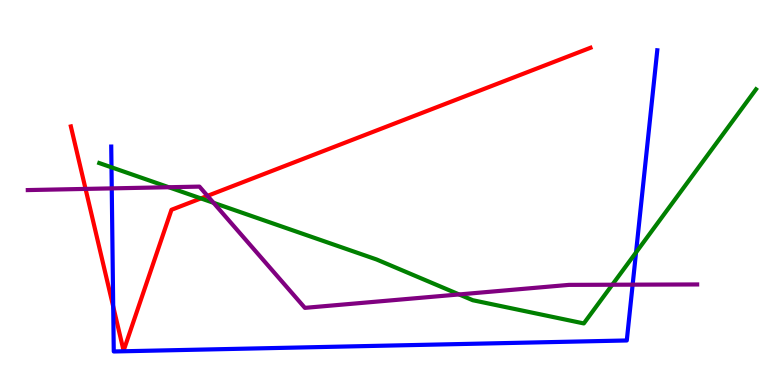[{'lines': ['blue', 'red'], 'intersections': [{'x': 1.46, 'y': 2.04}]}, {'lines': ['green', 'red'], 'intersections': [{'x': 2.59, 'y': 4.85}]}, {'lines': ['purple', 'red'], 'intersections': [{'x': 1.1, 'y': 5.09}, {'x': 2.68, 'y': 4.91}]}, {'lines': ['blue', 'green'], 'intersections': [{'x': 1.44, 'y': 5.65}, {'x': 8.21, 'y': 3.44}]}, {'lines': ['blue', 'purple'], 'intersections': [{'x': 1.44, 'y': 5.11}, {'x': 8.16, 'y': 2.61}]}, {'lines': ['green', 'purple'], 'intersections': [{'x': 2.18, 'y': 5.14}, {'x': 2.76, 'y': 4.73}, {'x': 5.92, 'y': 2.35}, {'x': 7.9, 'y': 2.6}]}]